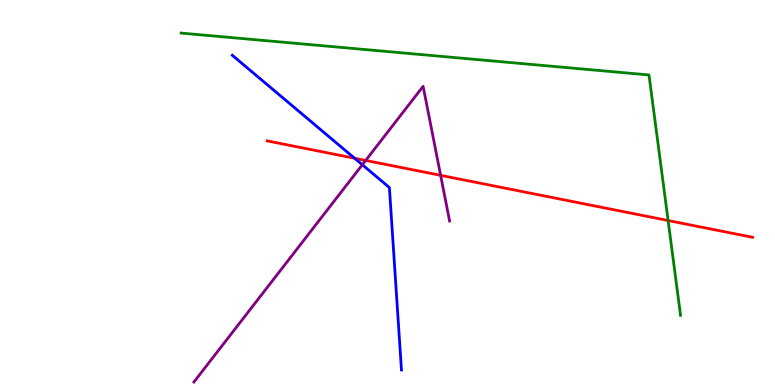[{'lines': ['blue', 'red'], 'intersections': [{'x': 4.58, 'y': 5.89}]}, {'lines': ['green', 'red'], 'intersections': [{'x': 8.62, 'y': 4.27}]}, {'lines': ['purple', 'red'], 'intersections': [{'x': 4.72, 'y': 5.83}, {'x': 5.69, 'y': 5.45}]}, {'lines': ['blue', 'green'], 'intersections': []}, {'lines': ['blue', 'purple'], 'intersections': [{'x': 4.68, 'y': 5.72}]}, {'lines': ['green', 'purple'], 'intersections': []}]